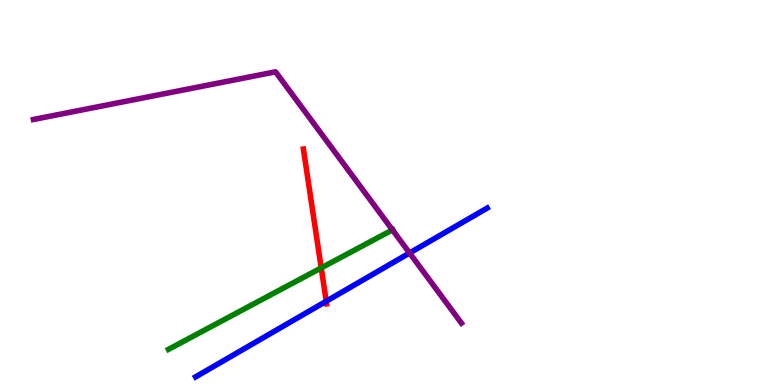[{'lines': ['blue', 'red'], 'intersections': [{'x': 4.21, 'y': 2.18}]}, {'lines': ['green', 'red'], 'intersections': [{'x': 4.14, 'y': 3.04}]}, {'lines': ['purple', 'red'], 'intersections': []}, {'lines': ['blue', 'green'], 'intersections': []}, {'lines': ['blue', 'purple'], 'intersections': [{'x': 5.28, 'y': 3.43}]}, {'lines': ['green', 'purple'], 'intersections': [{'x': 5.06, 'y': 4.03}]}]